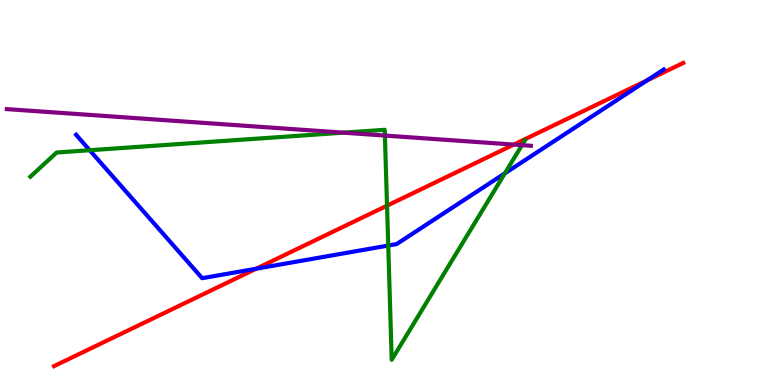[{'lines': ['blue', 'red'], 'intersections': [{'x': 3.31, 'y': 3.02}, {'x': 8.35, 'y': 7.91}]}, {'lines': ['green', 'red'], 'intersections': [{'x': 4.99, 'y': 4.66}]}, {'lines': ['purple', 'red'], 'intersections': [{'x': 6.63, 'y': 6.24}]}, {'lines': ['blue', 'green'], 'intersections': [{'x': 1.16, 'y': 6.1}, {'x': 5.01, 'y': 3.62}, {'x': 6.51, 'y': 5.5}]}, {'lines': ['blue', 'purple'], 'intersections': []}, {'lines': ['green', 'purple'], 'intersections': [{'x': 4.43, 'y': 6.55}, {'x': 4.97, 'y': 6.48}, {'x': 6.73, 'y': 6.23}]}]